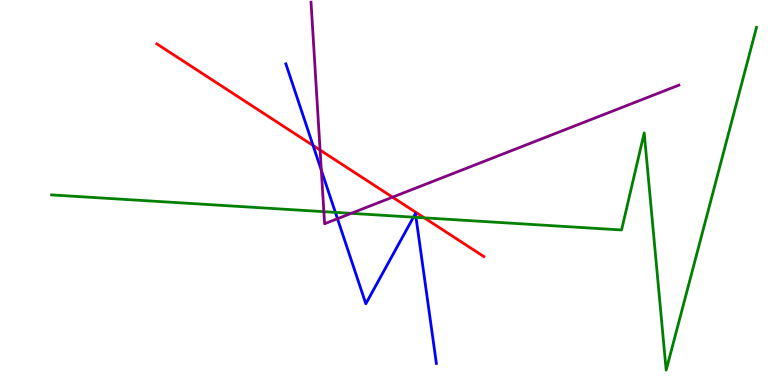[{'lines': ['blue', 'red'], 'intersections': [{'x': 4.04, 'y': 6.22}]}, {'lines': ['green', 'red'], 'intersections': [{'x': 5.47, 'y': 4.34}]}, {'lines': ['purple', 'red'], 'intersections': [{'x': 4.13, 'y': 6.1}, {'x': 5.06, 'y': 4.88}]}, {'lines': ['blue', 'green'], 'intersections': [{'x': 4.33, 'y': 4.48}, {'x': 5.34, 'y': 4.36}, {'x': 5.37, 'y': 4.35}]}, {'lines': ['blue', 'purple'], 'intersections': [{'x': 4.15, 'y': 5.58}, {'x': 4.35, 'y': 4.32}]}, {'lines': ['green', 'purple'], 'intersections': [{'x': 4.18, 'y': 4.5}, {'x': 4.53, 'y': 4.46}]}]